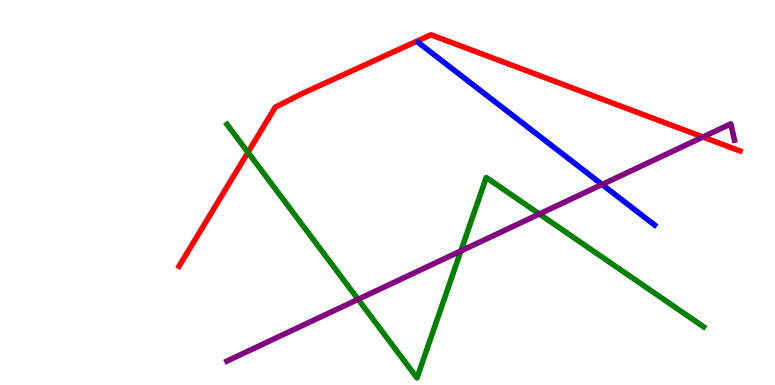[{'lines': ['blue', 'red'], 'intersections': []}, {'lines': ['green', 'red'], 'intersections': [{'x': 3.2, 'y': 6.04}]}, {'lines': ['purple', 'red'], 'intersections': [{'x': 9.07, 'y': 6.44}]}, {'lines': ['blue', 'green'], 'intersections': []}, {'lines': ['blue', 'purple'], 'intersections': [{'x': 7.77, 'y': 5.21}]}, {'lines': ['green', 'purple'], 'intersections': [{'x': 4.62, 'y': 2.23}, {'x': 5.95, 'y': 3.48}, {'x': 6.96, 'y': 4.44}]}]